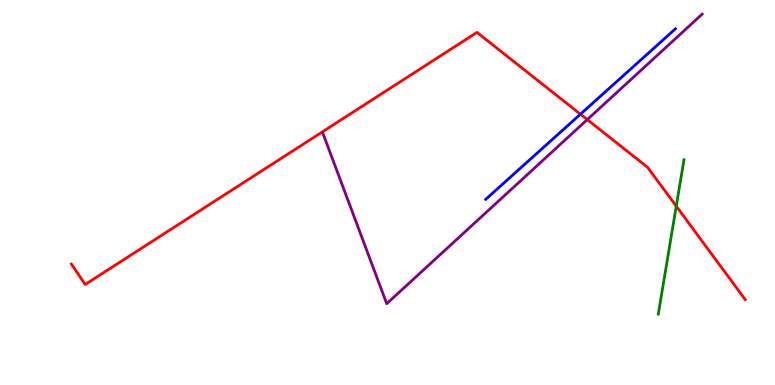[{'lines': ['blue', 'red'], 'intersections': [{'x': 7.49, 'y': 7.03}]}, {'lines': ['green', 'red'], 'intersections': [{'x': 8.73, 'y': 4.65}]}, {'lines': ['purple', 'red'], 'intersections': [{'x': 7.58, 'y': 6.89}]}, {'lines': ['blue', 'green'], 'intersections': []}, {'lines': ['blue', 'purple'], 'intersections': []}, {'lines': ['green', 'purple'], 'intersections': []}]